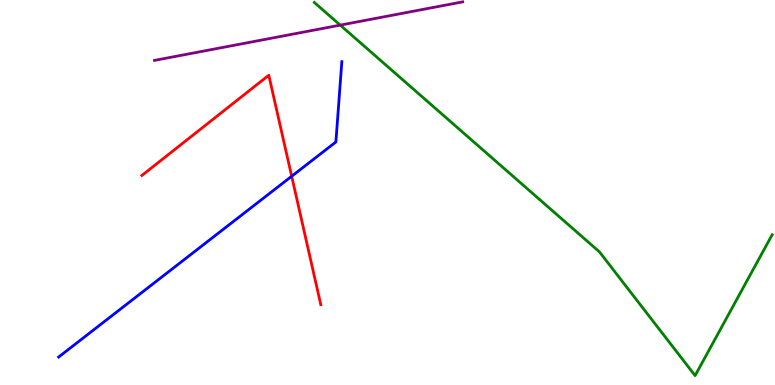[{'lines': ['blue', 'red'], 'intersections': [{'x': 3.76, 'y': 5.42}]}, {'lines': ['green', 'red'], 'intersections': []}, {'lines': ['purple', 'red'], 'intersections': []}, {'lines': ['blue', 'green'], 'intersections': []}, {'lines': ['blue', 'purple'], 'intersections': []}, {'lines': ['green', 'purple'], 'intersections': [{'x': 4.39, 'y': 9.35}]}]